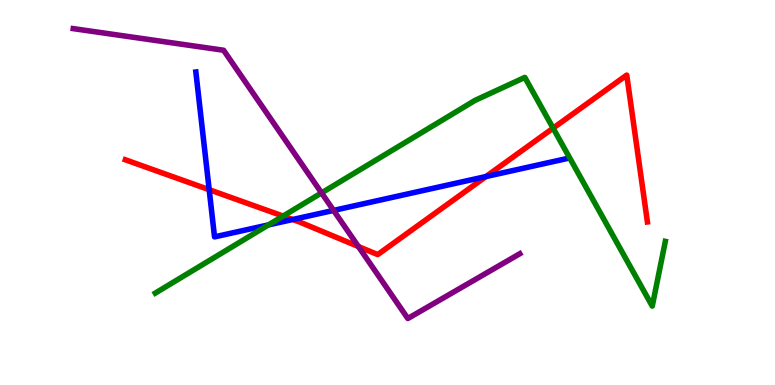[{'lines': ['blue', 'red'], 'intersections': [{'x': 2.7, 'y': 5.07}, {'x': 3.78, 'y': 4.3}, {'x': 6.27, 'y': 5.41}]}, {'lines': ['green', 'red'], 'intersections': [{'x': 3.65, 'y': 4.39}, {'x': 7.14, 'y': 6.67}]}, {'lines': ['purple', 'red'], 'intersections': [{'x': 4.62, 'y': 3.6}]}, {'lines': ['blue', 'green'], 'intersections': [{'x': 3.46, 'y': 4.16}]}, {'lines': ['blue', 'purple'], 'intersections': [{'x': 4.3, 'y': 4.53}]}, {'lines': ['green', 'purple'], 'intersections': [{'x': 4.15, 'y': 4.99}]}]